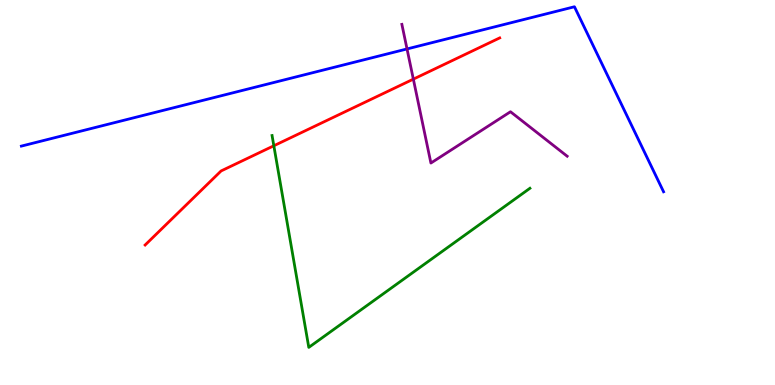[{'lines': ['blue', 'red'], 'intersections': []}, {'lines': ['green', 'red'], 'intersections': [{'x': 3.53, 'y': 6.21}]}, {'lines': ['purple', 'red'], 'intersections': [{'x': 5.33, 'y': 7.94}]}, {'lines': ['blue', 'green'], 'intersections': []}, {'lines': ['blue', 'purple'], 'intersections': [{'x': 5.25, 'y': 8.73}]}, {'lines': ['green', 'purple'], 'intersections': []}]